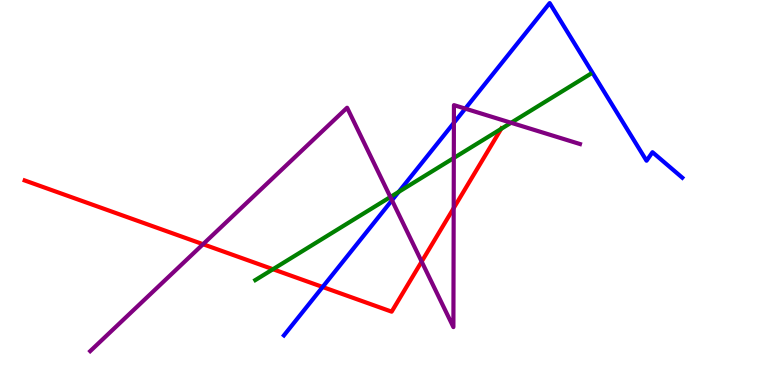[{'lines': ['blue', 'red'], 'intersections': [{'x': 4.16, 'y': 2.55}]}, {'lines': ['green', 'red'], 'intersections': [{'x': 3.52, 'y': 3.01}, {'x': 6.47, 'y': 6.65}]}, {'lines': ['purple', 'red'], 'intersections': [{'x': 2.62, 'y': 3.66}, {'x': 5.44, 'y': 3.21}, {'x': 5.85, 'y': 4.59}]}, {'lines': ['blue', 'green'], 'intersections': [{'x': 5.14, 'y': 5.02}]}, {'lines': ['blue', 'purple'], 'intersections': [{'x': 5.06, 'y': 4.8}, {'x': 5.86, 'y': 6.81}, {'x': 6.0, 'y': 7.18}]}, {'lines': ['green', 'purple'], 'intersections': [{'x': 5.04, 'y': 4.88}, {'x': 5.86, 'y': 5.9}, {'x': 6.59, 'y': 6.81}]}]